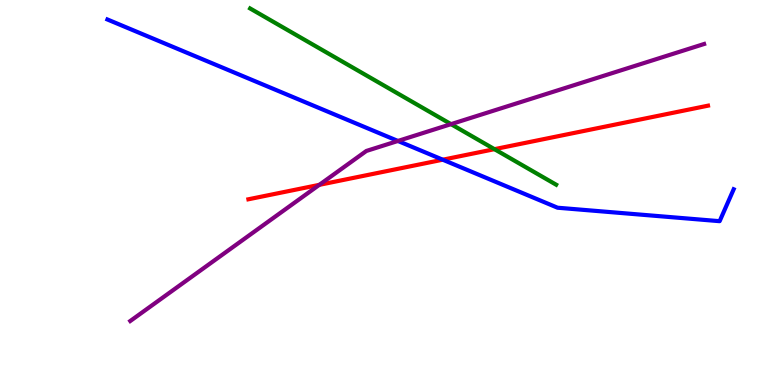[{'lines': ['blue', 'red'], 'intersections': [{'x': 5.71, 'y': 5.85}]}, {'lines': ['green', 'red'], 'intersections': [{'x': 6.38, 'y': 6.13}]}, {'lines': ['purple', 'red'], 'intersections': [{'x': 4.12, 'y': 5.2}]}, {'lines': ['blue', 'green'], 'intersections': []}, {'lines': ['blue', 'purple'], 'intersections': [{'x': 5.13, 'y': 6.34}]}, {'lines': ['green', 'purple'], 'intersections': [{'x': 5.82, 'y': 6.78}]}]